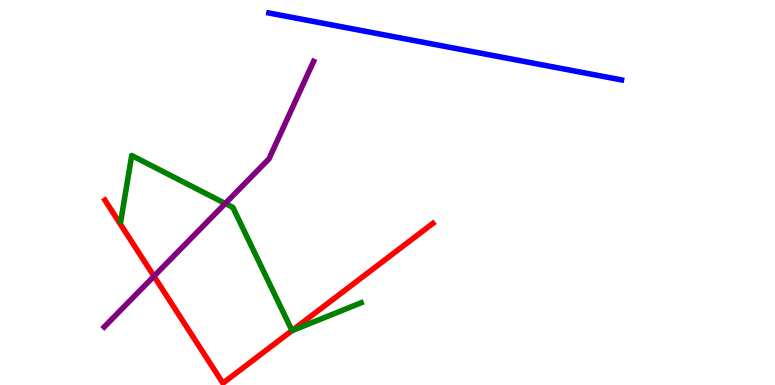[{'lines': ['blue', 'red'], 'intersections': []}, {'lines': ['green', 'red'], 'intersections': [{'x': 3.77, 'y': 1.41}]}, {'lines': ['purple', 'red'], 'intersections': [{'x': 1.99, 'y': 2.83}]}, {'lines': ['blue', 'green'], 'intersections': []}, {'lines': ['blue', 'purple'], 'intersections': []}, {'lines': ['green', 'purple'], 'intersections': [{'x': 2.91, 'y': 4.71}]}]